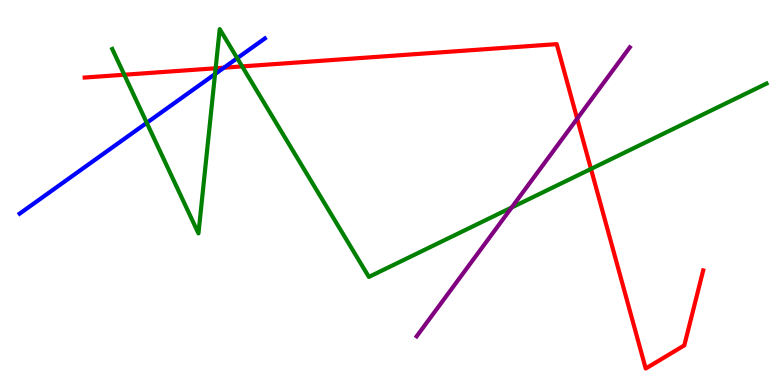[{'lines': ['blue', 'red'], 'intersections': [{'x': 2.89, 'y': 8.24}]}, {'lines': ['green', 'red'], 'intersections': [{'x': 1.6, 'y': 8.06}, {'x': 2.78, 'y': 8.23}, {'x': 3.12, 'y': 8.28}, {'x': 7.63, 'y': 5.61}]}, {'lines': ['purple', 'red'], 'intersections': [{'x': 7.45, 'y': 6.92}]}, {'lines': ['blue', 'green'], 'intersections': [{'x': 1.89, 'y': 6.81}, {'x': 2.77, 'y': 8.08}, {'x': 3.06, 'y': 8.49}]}, {'lines': ['blue', 'purple'], 'intersections': []}, {'lines': ['green', 'purple'], 'intersections': [{'x': 6.6, 'y': 4.61}]}]